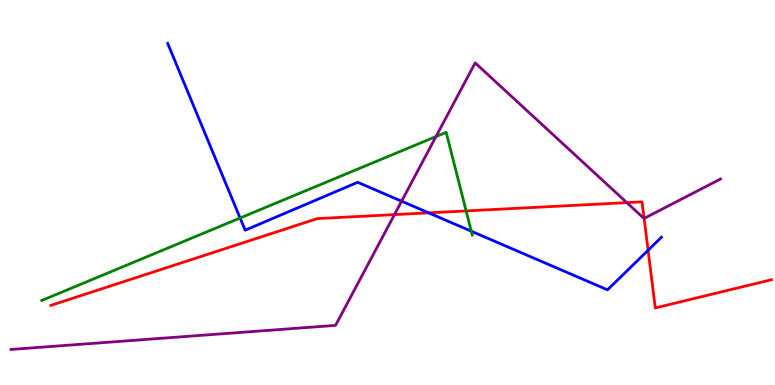[{'lines': ['blue', 'red'], 'intersections': [{'x': 5.53, 'y': 4.47}, {'x': 8.36, 'y': 3.5}]}, {'lines': ['green', 'red'], 'intersections': [{'x': 6.01, 'y': 4.52}]}, {'lines': ['purple', 'red'], 'intersections': [{'x': 5.09, 'y': 4.43}, {'x': 8.09, 'y': 4.74}, {'x': 8.31, 'y': 4.33}]}, {'lines': ['blue', 'green'], 'intersections': [{'x': 3.1, 'y': 4.34}, {'x': 6.08, 'y': 3.99}]}, {'lines': ['blue', 'purple'], 'intersections': [{'x': 5.18, 'y': 4.77}]}, {'lines': ['green', 'purple'], 'intersections': [{'x': 5.63, 'y': 6.45}]}]